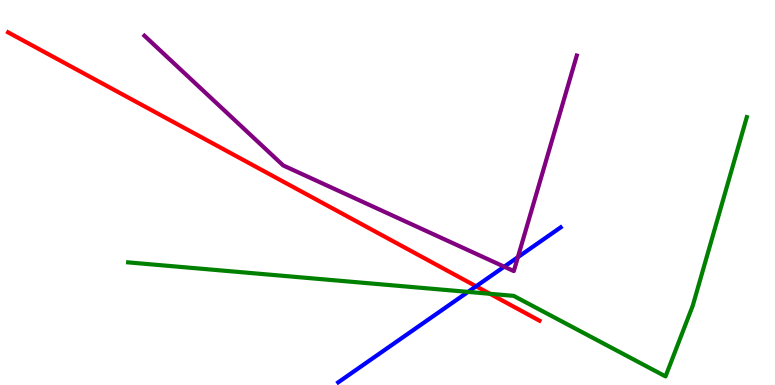[{'lines': ['blue', 'red'], 'intersections': [{'x': 6.14, 'y': 2.56}]}, {'lines': ['green', 'red'], 'intersections': [{'x': 6.32, 'y': 2.37}]}, {'lines': ['purple', 'red'], 'intersections': []}, {'lines': ['blue', 'green'], 'intersections': [{'x': 6.04, 'y': 2.42}]}, {'lines': ['blue', 'purple'], 'intersections': [{'x': 6.51, 'y': 3.07}, {'x': 6.68, 'y': 3.32}]}, {'lines': ['green', 'purple'], 'intersections': []}]